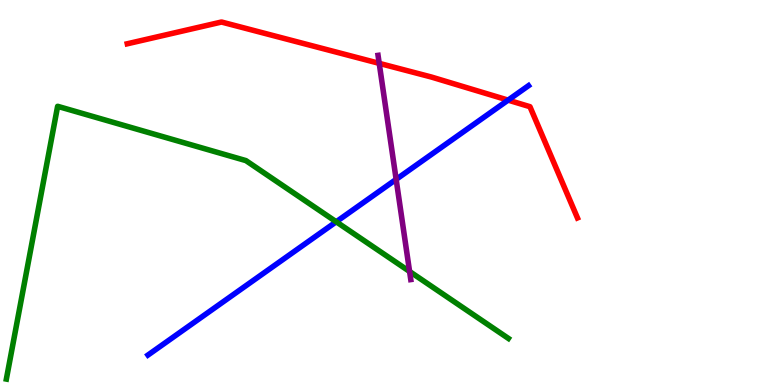[{'lines': ['blue', 'red'], 'intersections': [{'x': 6.56, 'y': 7.4}]}, {'lines': ['green', 'red'], 'intersections': []}, {'lines': ['purple', 'red'], 'intersections': [{'x': 4.89, 'y': 8.35}]}, {'lines': ['blue', 'green'], 'intersections': [{'x': 4.34, 'y': 4.24}]}, {'lines': ['blue', 'purple'], 'intersections': [{'x': 5.11, 'y': 5.34}]}, {'lines': ['green', 'purple'], 'intersections': [{'x': 5.28, 'y': 2.95}]}]